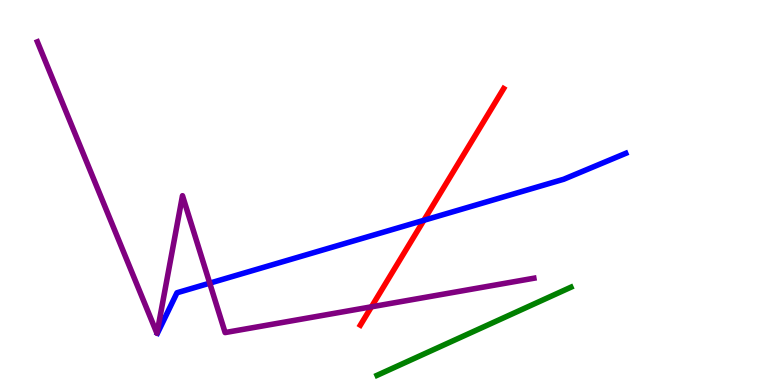[{'lines': ['blue', 'red'], 'intersections': [{'x': 5.47, 'y': 4.28}]}, {'lines': ['green', 'red'], 'intersections': []}, {'lines': ['purple', 'red'], 'intersections': [{'x': 4.79, 'y': 2.03}]}, {'lines': ['blue', 'green'], 'intersections': []}, {'lines': ['blue', 'purple'], 'intersections': [{'x': 2.71, 'y': 2.65}]}, {'lines': ['green', 'purple'], 'intersections': []}]